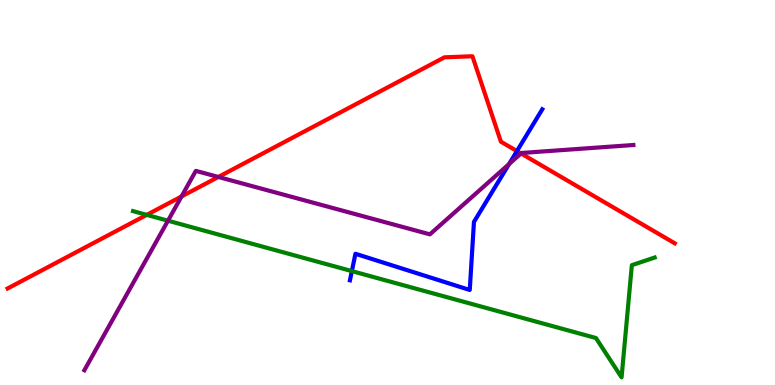[{'lines': ['blue', 'red'], 'intersections': [{'x': 6.67, 'y': 6.08}]}, {'lines': ['green', 'red'], 'intersections': [{'x': 1.89, 'y': 4.42}]}, {'lines': ['purple', 'red'], 'intersections': [{'x': 2.34, 'y': 4.9}, {'x': 2.82, 'y': 5.4}, {'x': 6.72, 'y': 6.01}]}, {'lines': ['blue', 'green'], 'intersections': [{'x': 4.54, 'y': 2.96}]}, {'lines': ['blue', 'purple'], 'intersections': [{'x': 6.57, 'y': 5.74}]}, {'lines': ['green', 'purple'], 'intersections': [{'x': 2.17, 'y': 4.27}]}]